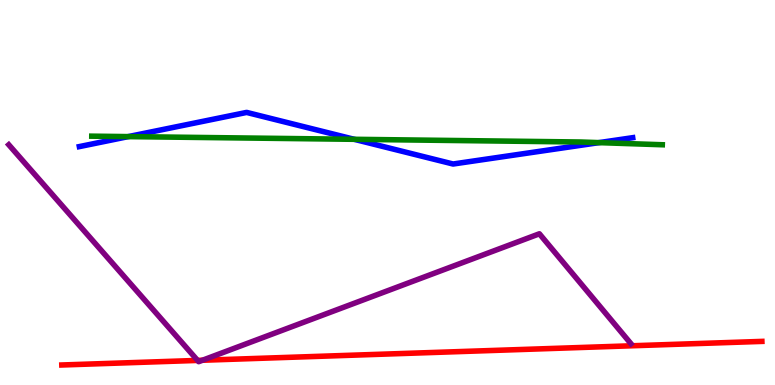[{'lines': ['blue', 'red'], 'intersections': []}, {'lines': ['green', 'red'], 'intersections': []}, {'lines': ['purple', 'red'], 'intersections': [{'x': 2.55, 'y': 0.639}, {'x': 2.61, 'y': 0.643}]}, {'lines': ['blue', 'green'], 'intersections': [{'x': 1.66, 'y': 6.45}, {'x': 4.57, 'y': 6.38}, {'x': 7.73, 'y': 6.3}]}, {'lines': ['blue', 'purple'], 'intersections': []}, {'lines': ['green', 'purple'], 'intersections': []}]